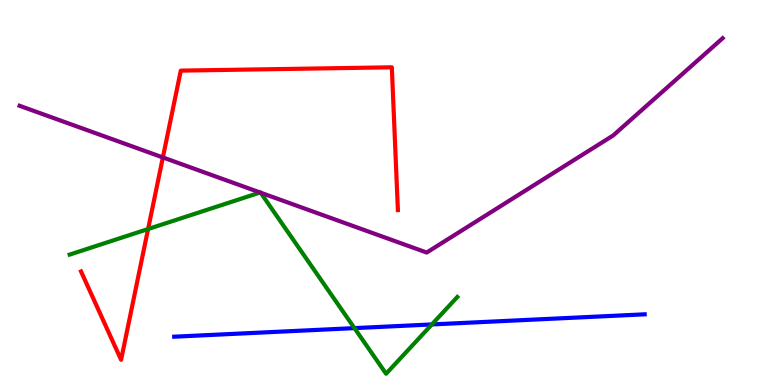[{'lines': ['blue', 'red'], 'intersections': []}, {'lines': ['green', 'red'], 'intersections': [{'x': 1.91, 'y': 4.05}]}, {'lines': ['purple', 'red'], 'intersections': [{'x': 2.1, 'y': 5.91}]}, {'lines': ['blue', 'green'], 'intersections': [{'x': 4.57, 'y': 1.48}, {'x': 5.57, 'y': 1.57}]}, {'lines': ['blue', 'purple'], 'intersections': []}, {'lines': ['green', 'purple'], 'intersections': [{'x': 3.36, 'y': 5.0}, {'x': 3.36, 'y': 5.0}]}]